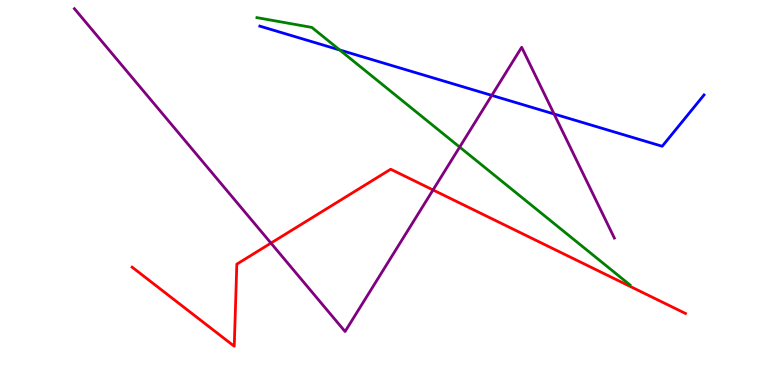[{'lines': ['blue', 'red'], 'intersections': []}, {'lines': ['green', 'red'], 'intersections': []}, {'lines': ['purple', 'red'], 'intersections': [{'x': 3.5, 'y': 3.69}, {'x': 5.59, 'y': 5.07}]}, {'lines': ['blue', 'green'], 'intersections': [{'x': 4.38, 'y': 8.7}]}, {'lines': ['blue', 'purple'], 'intersections': [{'x': 6.35, 'y': 7.52}, {'x': 7.15, 'y': 7.04}]}, {'lines': ['green', 'purple'], 'intersections': [{'x': 5.93, 'y': 6.18}]}]